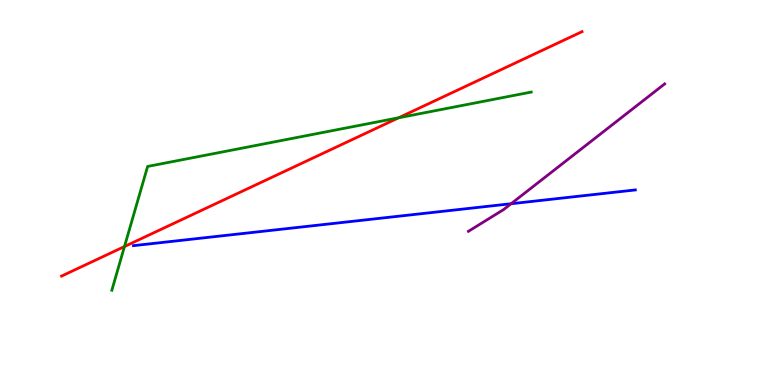[{'lines': ['blue', 'red'], 'intersections': []}, {'lines': ['green', 'red'], 'intersections': [{'x': 1.61, 'y': 3.6}, {'x': 5.14, 'y': 6.94}]}, {'lines': ['purple', 'red'], 'intersections': []}, {'lines': ['blue', 'green'], 'intersections': []}, {'lines': ['blue', 'purple'], 'intersections': [{'x': 6.59, 'y': 4.71}]}, {'lines': ['green', 'purple'], 'intersections': []}]